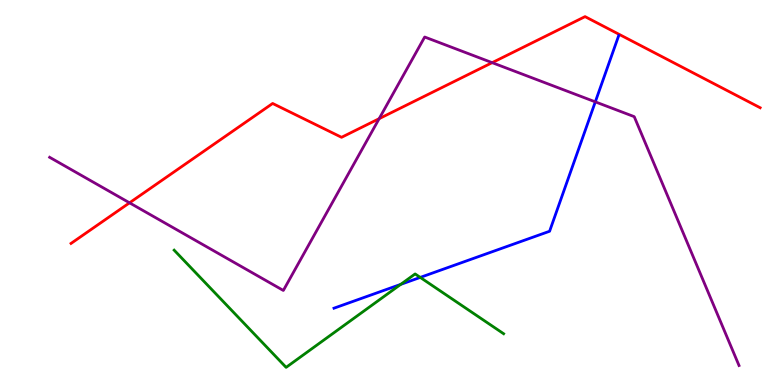[{'lines': ['blue', 'red'], 'intersections': []}, {'lines': ['green', 'red'], 'intersections': []}, {'lines': ['purple', 'red'], 'intersections': [{'x': 1.67, 'y': 4.73}, {'x': 4.89, 'y': 6.92}, {'x': 6.35, 'y': 8.37}]}, {'lines': ['blue', 'green'], 'intersections': [{'x': 5.17, 'y': 2.61}, {'x': 5.42, 'y': 2.79}]}, {'lines': ['blue', 'purple'], 'intersections': [{'x': 7.68, 'y': 7.35}]}, {'lines': ['green', 'purple'], 'intersections': []}]